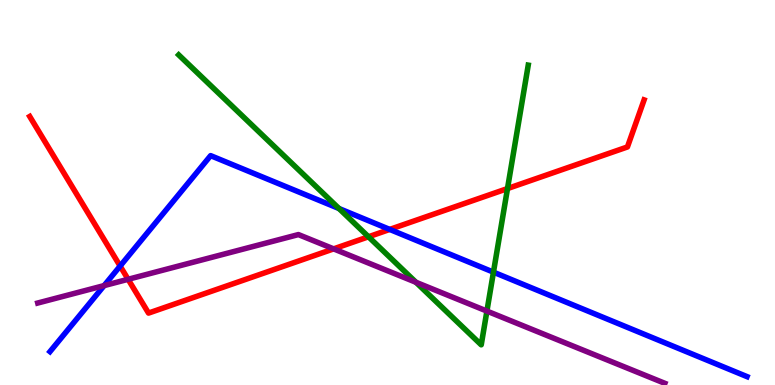[{'lines': ['blue', 'red'], 'intersections': [{'x': 1.55, 'y': 3.09}, {'x': 5.03, 'y': 4.04}]}, {'lines': ['green', 'red'], 'intersections': [{'x': 4.75, 'y': 3.85}, {'x': 6.55, 'y': 5.1}]}, {'lines': ['purple', 'red'], 'intersections': [{'x': 1.65, 'y': 2.75}, {'x': 4.3, 'y': 3.54}]}, {'lines': ['blue', 'green'], 'intersections': [{'x': 4.37, 'y': 4.58}, {'x': 6.37, 'y': 2.93}]}, {'lines': ['blue', 'purple'], 'intersections': [{'x': 1.34, 'y': 2.58}]}, {'lines': ['green', 'purple'], 'intersections': [{'x': 5.37, 'y': 2.67}, {'x': 6.28, 'y': 1.92}]}]